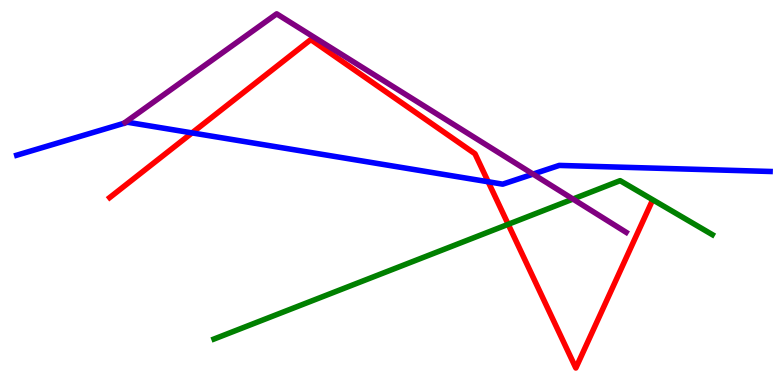[{'lines': ['blue', 'red'], 'intersections': [{'x': 2.48, 'y': 6.55}, {'x': 6.3, 'y': 5.28}]}, {'lines': ['green', 'red'], 'intersections': [{'x': 6.56, 'y': 4.17}]}, {'lines': ['purple', 'red'], 'intersections': []}, {'lines': ['blue', 'green'], 'intersections': []}, {'lines': ['blue', 'purple'], 'intersections': [{'x': 6.88, 'y': 5.48}]}, {'lines': ['green', 'purple'], 'intersections': [{'x': 7.39, 'y': 4.83}]}]